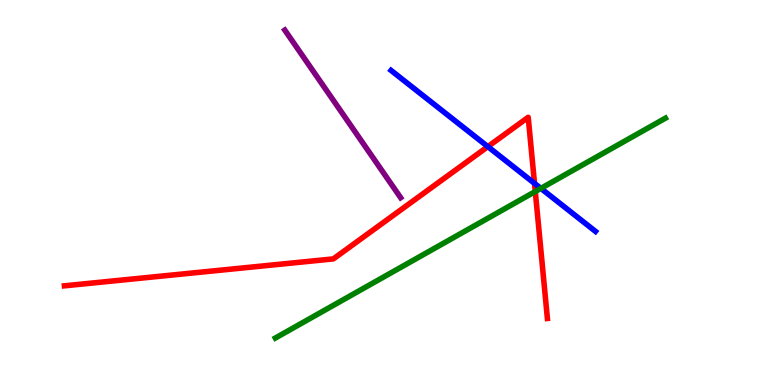[{'lines': ['blue', 'red'], 'intersections': [{'x': 6.29, 'y': 6.19}, {'x': 6.9, 'y': 5.24}]}, {'lines': ['green', 'red'], 'intersections': [{'x': 6.91, 'y': 5.03}]}, {'lines': ['purple', 'red'], 'intersections': []}, {'lines': ['blue', 'green'], 'intersections': [{'x': 6.98, 'y': 5.11}]}, {'lines': ['blue', 'purple'], 'intersections': []}, {'lines': ['green', 'purple'], 'intersections': []}]